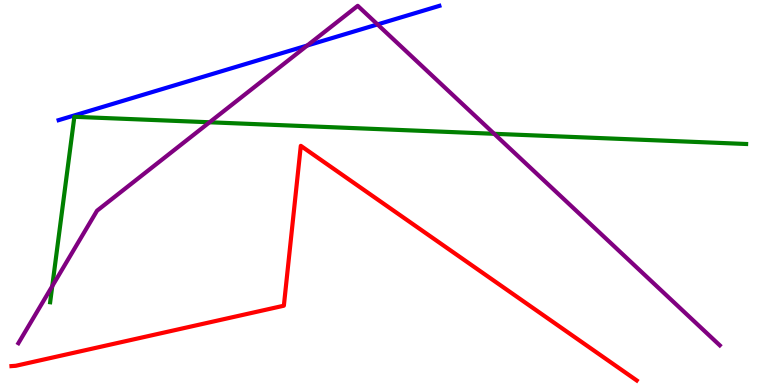[{'lines': ['blue', 'red'], 'intersections': []}, {'lines': ['green', 'red'], 'intersections': []}, {'lines': ['purple', 'red'], 'intersections': []}, {'lines': ['blue', 'green'], 'intersections': []}, {'lines': ['blue', 'purple'], 'intersections': [{'x': 3.96, 'y': 8.82}, {'x': 4.87, 'y': 9.37}]}, {'lines': ['green', 'purple'], 'intersections': [{'x': 0.674, 'y': 2.57}, {'x': 2.7, 'y': 6.82}, {'x': 6.38, 'y': 6.52}]}]